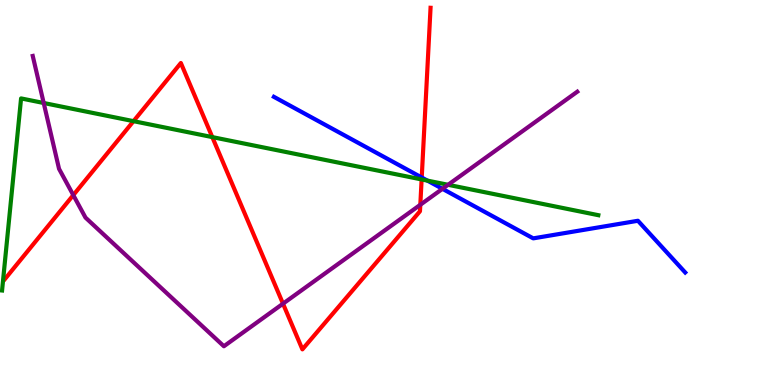[{'lines': ['blue', 'red'], 'intersections': [{'x': 5.44, 'y': 5.39}]}, {'lines': ['green', 'red'], 'intersections': [{'x': 1.72, 'y': 6.85}, {'x': 2.74, 'y': 6.44}, {'x': 5.44, 'y': 5.34}]}, {'lines': ['purple', 'red'], 'intersections': [{'x': 0.946, 'y': 4.93}, {'x': 3.65, 'y': 2.11}, {'x': 5.42, 'y': 4.68}]}, {'lines': ['blue', 'green'], 'intersections': [{'x': 5.52, 'y': 5.31}]}, {'lines': ['blue', 'purple'], 'intersections': [{'x': 5.71, 'y': 5.1}]}, {'lines': ['green', 'purple'], 'intersections': [{'x': 0.564, 'y': 7.32}, {'x': 5.78, 'y': 5.2}]}]